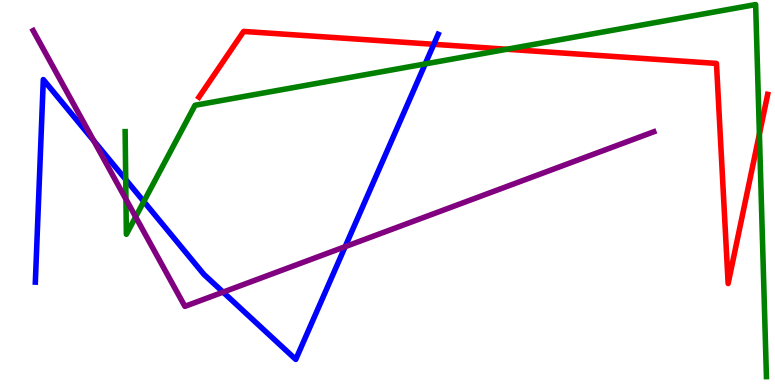[{'lines': ['blue', 'red'], 'intersections': [{'x': 5.6, 'y': 8.85}]}, {'lines': ['green', 'red'], 'intersections': [{'x': 6.54, 'y': 8.72}, {'x': 9.8, 'y': 6.52}]}, {'lines': ['purple', 'red'], 'intersections': []}, {'lines': ['blue', 'green'], 'intersections': [{'x': 1.62, 'y': 5.34}, {'x': 1.86, 'y': 4.77}, {'x': 5.49, 'y': 8.34}]}, {'lines': ['blue', 'purple'], 'intersections': [{'x': 1.21, 'y': 6.34}, {'x': 2.88, 'y': 2.41}, {'x': 4.45, 'y': 3.59}]}, {'lines': ['green', 'purple'], 'intersections': [{'x': 1.63, 'y': 4.82}, {'x': 1.75, 'y': 4.37}]}]